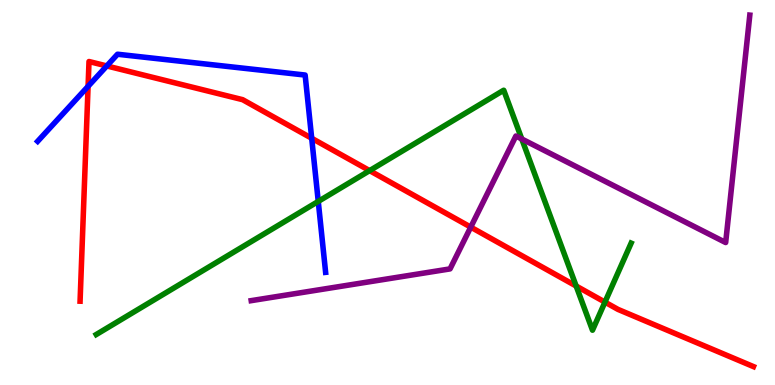[{'lines': ['blue', 'red'], 'intersections': [{'x': 1.14, 'y': 7.76}, {'x': 1.38, 'y': 8.29}, {'x': 4.02, 'y': 6.41}]}, {'lines': ['green', 'red'], 'intersections': [{'x': 4.77, 'y': 5.57}, {'x': 7.43, 'y': 2.57}, {'x': 7.81, 'y': 2.15}]}, {'lines': ['purple', 'red'], 'intersections': [{'x': 6.07, 'y': 4.1}]}, {'lines': ['blue', 'green'], 'intersections': [{'x': 4.11, 'y': 4.77}]}, {'lines': ['blue', 'purple'], 'intersections': []}, {'lines': ['green', 'purple'], 'intersections': [{'x': 6.73, 'y': 6.39}]}]